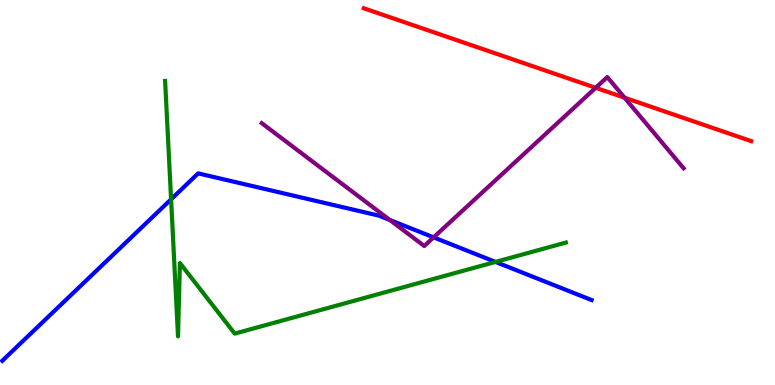[{'lines': ['blue', 'red'], 'intersections': []}, {'lines': ['green', 'red'], 'intersections': []}, {'lines': ['purple', 'red'], 'intersections': [{'x': 7.69, 'y': 7.72}, {'x': 8.06, 'y': 7.46}]}, {'lines': ['blue', 'green'], 'intersections': [{'x': 2.21, 'y': 4.82}, {'x': 6.39, 'y': 3.2}]}, {'lines': ['blue', 'purple'], 'intersections': [{'x': 5.03, 'y': 4.29}, {'x': 5.59, 'y': 3.83}]}, {'lines': ['green', 'purple'], 'intersections': []}]